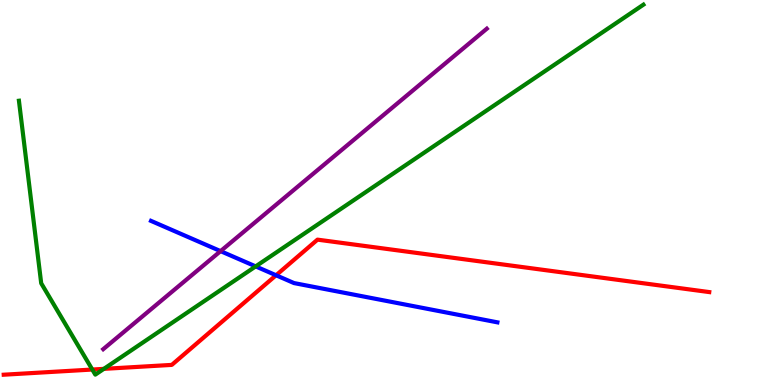[{'lines': ['blue', 'red'], 'intersections': [{'x': 3.56, 'y': 2.85}]}, {'lines': ['green', 'red'], 'intersections': [{'x': 1.19, 'y': 0.402}, {'x': 1.34, 'y': 0.419}]}, {'lines': ['purple', 'red'], 'intersections': []}, {'lines': ['blue', 'green'], 'intersections': [{'x': 3.3, 'y': 3.08}]}, {'lines': ['blue', 'purple'], 'intersections': [{'x': 2.85, 'y': 3.48}]}, {'lines': ['green', 'purple'], 'intersections': []}]